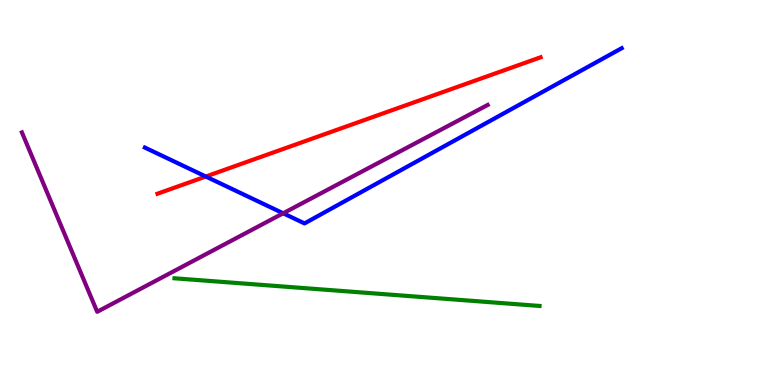[{'lines': ['blue', 'red'], 'intersections': [{'x': 2.66, 'y': 5.42}]}, {'lines': ['green', 'red'], 'intersections': []}, {'lines': ['purple', 'red'], 'intersections': []}, {'lines': ['blue', 'green'], 'intersections': []}, {'lines': ['blue', 'purple'], 'intersections': [{'x': 3.65, 'y': 4.46}]}, {'lines': ['green', 'purple'], 'intersections': []}]